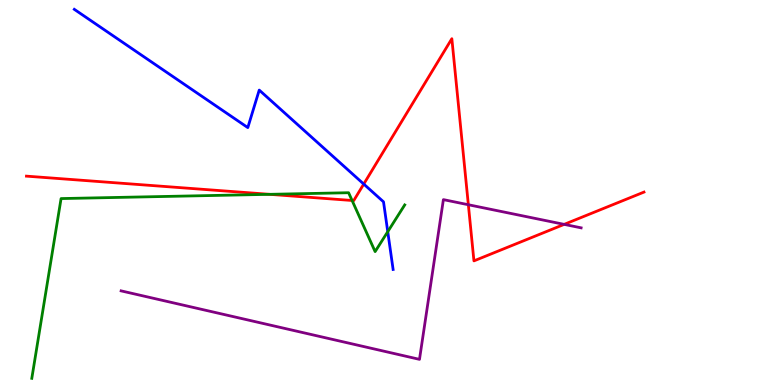[{'lines': ['blue', 'red'], 'intersections': [{'x': 4.69, 'y': 5.22}]}, {'lines': ['green', 'red'], 'intersections': [{'x': 3.48, 'y': 4.95}, {'x': 4.54, 'y': 4.79}]}, {'lines': ['purple', 'red'], 'intersections': [{'x': 6.04, 'y': 4.68}, {'x': 7.28, 'y': 4.17}]}, {'lines': ['blue', 'green'], 'intersections': [{'x': 5.0, 'y': 3.98}]}, {'lines': ['blue', 'purple'], 'intersections': []}, {'lines': ['green', 'purple'], 'intersections': []}]